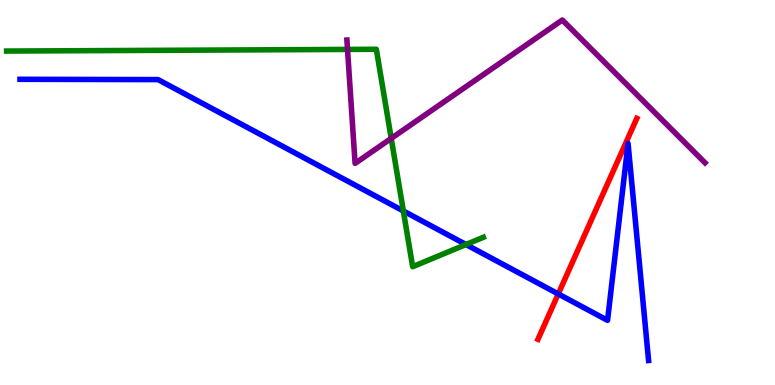[{'lines': ['blue', 'red'], 'intersections': [{'x': 7.2, 'y': 2.37}]}, {'lines': ['green', 'red'], 'intersections': []}, {'lines': ['purple', 'red'], 'intersections': []}, {'lines': ['blue', 'green'], 'intersections': [{'x': 5.2, 'y': 4.52}, {'x': 6.01, 'y': 3.65}]}, {'lines': ['blue', 'purple'], 'intersections': []}, {'lines': ['green', 'purple'], 'intersections': [{'x': 4.48, 'y': 8.72}, {'x': 5.05, 'y': 6.41}]}]